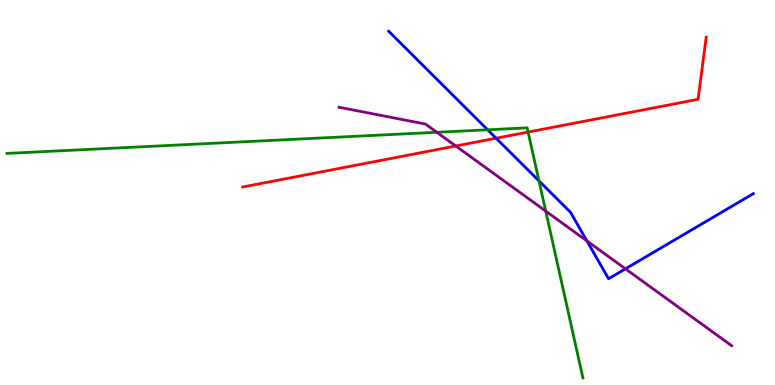[{'lines': ['blue', 'red'], 'intersections': [{'x': 6.4, 'y': 6.41}]}, {'lines': ['green', 'red'], 'intersections': [{'x': 6.81, 'y': 6.57}]}, {'lines': ['purple', 'red'], 'intersections': [{'x': 5.88, 'y': 6.21}]}, {'lines': ['blue', 'green'], 'intersections': [{'x': 6.29, 'y': 6.63}, {'x': 6.95, 'y': 5.3}]}, {'lines': ['blue', 'purple'], 'intersections': [{'x': 7.57, 'y': 3.74}, {'x': 8.07, 'y': 3.02}]}, {'lines': ['green', 'purple'], 'intersections': [{'x': 5.64, 'y': 6.56}, {'x': 7.04, 'y': 4.52}]}]